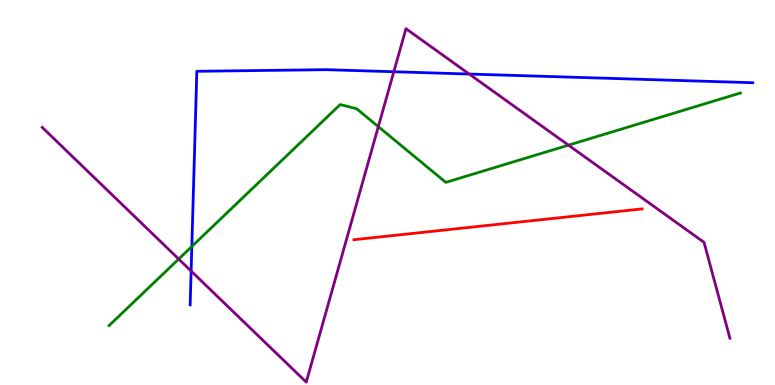[{'lines': ['blue', 'red'], 'intersections': []}, {'lines': ['green', 'red'], 'intersections': []}, {'lines': ['purple', 'red'], 'intersections': []}, {'lines': ['blue', 'green'], 'intersections': [{'x': 2.48, 'y': 3.6}]}, {'lines': ['blue', 'purple'], 'intersections': [{'x': 2.47, 'y': 2.96}, {'x': 5.08, 'y': 8.14}, {'x': 6.05, 'y': 8.08}]}, {'lines': ['green', 'purple'], 'intersections': [{'x': 2.31, 'y': 3.27}, {'x': 4.88, 'y': 6.71}, {'x': 7.33, 'y': 6.23}]}]